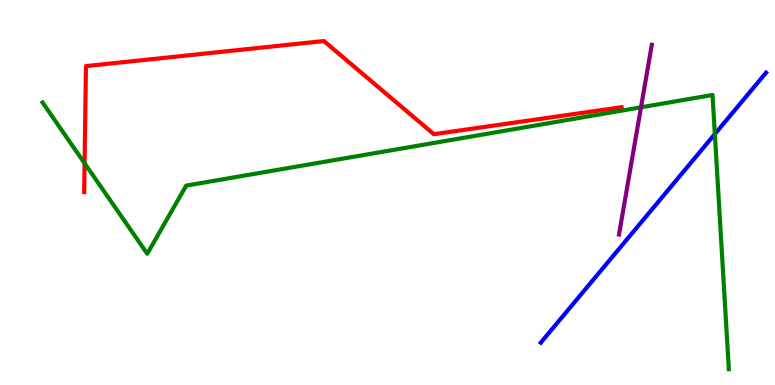[{'lines': ['blue', 'red'], 'intersections': []}, {'lines': ['green', 'red'], 'intersections': [{'x': 1.09, 'y': 5.76}]}, {'lines': ['purple', 'red'], 'intersections': []}, {'lines': ['blue', 'green'], 'intersections': [{'x': 9.22, 'y': 6.52}]}, {'lines': ['blue', 'purple'], 'intersections': []}, {'lines': ['green', 'purple'], 'intersections': [{'x': 8.27, 'y': 7.21}]}]